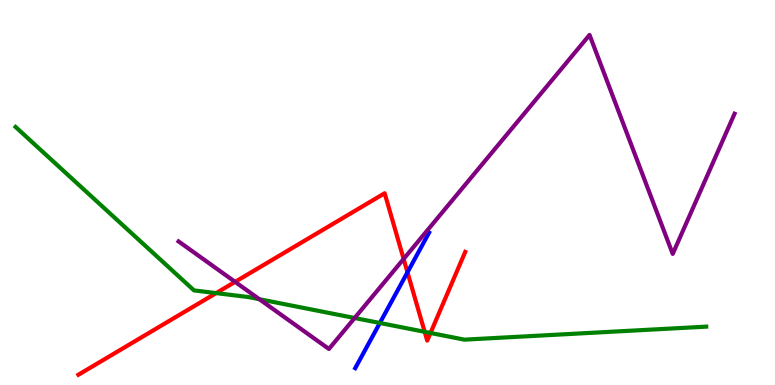[{'lines': ['blue', 'red'], 'intersections': [{'x': 5.26, 'y': 2.93}]}, {'lines': ['green', 'red'], 'intersections': [{'x': 2.79, 'y': 2.39}, {'x': 5.48, 'y': 1.38}, {'x': 5.55, 'y': 1.35}]}, {'lines': ['purple', 'red'], 'intersections': [{'x': 3.03, 'y': 2.68}, {'x': 5.21, 'y': 3.27}]}, {'lines': ['blue', 'green'], 'intersections': [{'x': 4.9, 'y': 1.61}]}, {'lines': ['blue', 'purple'], 'intersections': []}, {'lines': ['green', 'purple'], 'intersections': [{'x': 3.35, 'y': 2.23}, {'x': 4.58, 'y': 1.74}]}]